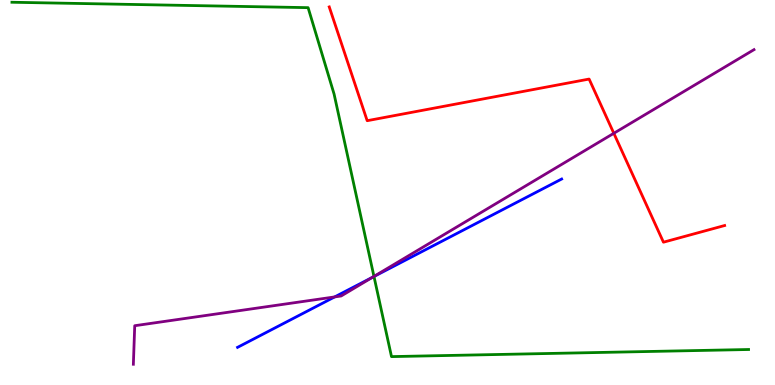[{'lines': ['blue', 'red'], 'intersections': []}, {'lines': ['green', 'red'], 'intersections': []}, {'lines': ['purple', 'red'], 'intersections': [{'x': 7.92, 'y': 6.54}]}, {'lines': ['blue', 'green'], 'intersections': [{'x': 4.83, 'y': 2.82}]}, {'lines': ['blue', 'purple'], 'intersections': [{'x': 4.32, 'y': 2.29}, {'x': 4.81, 'y': 2.8}]}, {'lines': ['green', 'purple'], 'intersections': [{'x': 4.83, 'y': 2.82}]}]